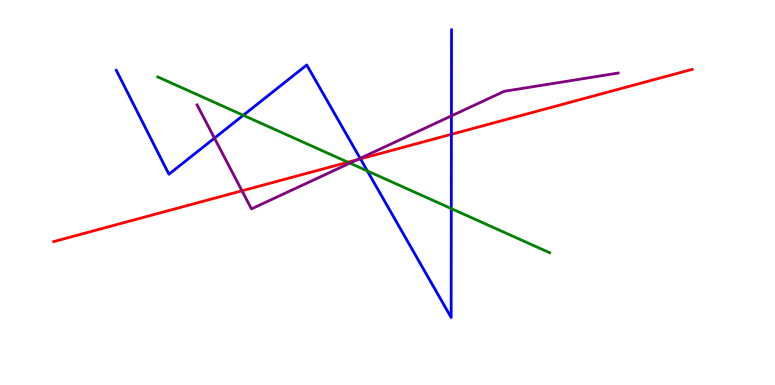[{'lines': ['blue', 'red'], 'intersections': [{'x': 4.65, 'y': 5.87}, {'x': 5.82, 'y': 6.51}]}, {'lines': ['green', 'red'], 'intersections': [{'x': 4.49, 'y': 5.79}]}, {'lines': ['purple', 'red'], 'intersections': [{'x': 3.12, 'y': 5.04}, {'x': 4.61, 'y': 5.85}]}, {'lines': ['blue', 'green'], 'intersections': [{'x': 3.14, 'y': 7.01}, {'x': 4.74, 'y': 5.56}, {'x': 5.82, 'y': 4.58}]}, {'lines': ['blue', 'purple'], 'intersections': [{'x': 2.77, 'y': 6.41}, {'x': 4.65, 'y': 5.89}, {'x': 5.82, 'y': 6.99}]}, {'lines': ['green', 'purple'], 'intersections': [{'x': 4.51, 'y': 5.76}]}]